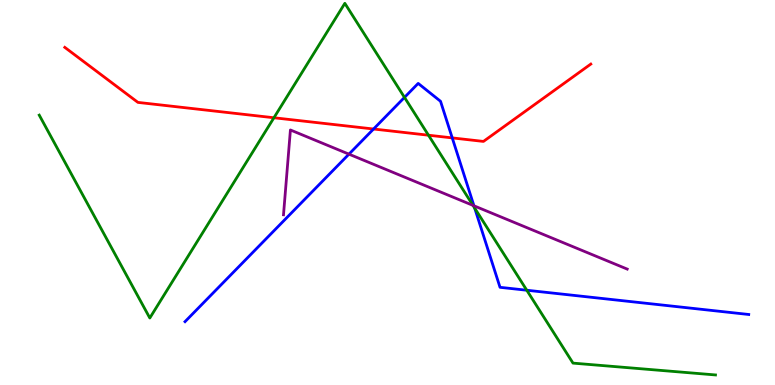[{'lines': ['blue', 'red'], 'intersections': [{'x': 4.82, 'y': 6.65}, {'x': 5.84, 'y': 6.42}]}, {'lines': ['green', 'red'], 'intersections': [{'x': 3.53, 'y': 6.94}, {'x': 5.53, 'y': 6.49}]}, {'lines': ['purple', 'red'], 'intersections': []}, {'lines': ['blue', 'green'], 'intersections': [{'x': 5.22, 'y': 7.47}, {'x': 6.13, 'y': 4.6}, {'x': 6.8, 'y': 2.46}]}, {'lines': ['blue', 'purple'], 'intersections': [{'x': 4.5, 'y': 6.0}, {'x': 6.12, 'y': 4.65}]}, {'lines': ['green', 'purple'], 'intersections': [{'x': 6.1, 'y': 4.67}]}]